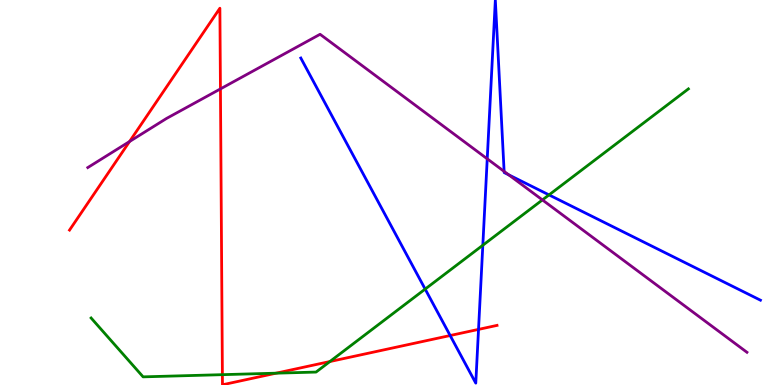[{'lines': ['blue', 'red'], 'intersections': [{'x': 5.81, 'y': 1.29}, {'x': 6.17, 'y': 1.44}]}, {'lines': ['green', 'red'], 'intersections': [{'x': 2.87, 'y': 0.269}, {'x': 3.56, 'y': 0.307}, {'x': 4.26, 'y': 0.609}]}, {'lines': ['purple', 'red'], 'intersections': [{'x': 1.67, 'y': 6.32}, {'x': 2.84, 'y': 7.69}]}, {'lines': ['blue', 'green'], 'intersections': [{'x': 5.49, 'y': 2.49}, {'x': 6.23, 'y': 3.63}, {'x': 7.08, 'y': 4.94}]}, {'lines': ['blue', 'purple'], 'intersections': [{'x': 6.29, 'y': 5.87}, {'x': 6.5, 'y': 5.55}, {'x': 6.56, 'y': 5.46}]}, {'lines': ['green', 'purple'], 'intersections': [{'x': 7.0, 'y': 4.81}]}]